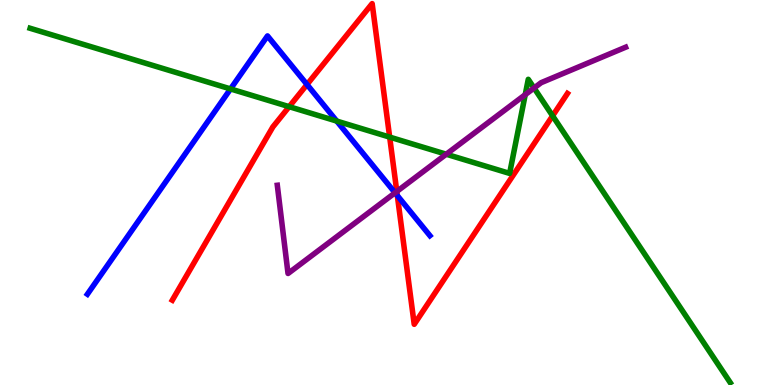[{'lines': ['blue', 'red'], 'intersections': [{'x': 3.96, 'y': 7.8}, {'x': 5.13, 'y': 4.92}]}, {'lines': ['green', 'red'], 'intersections': [{'x': 3.73, 'y': 7.23}, {'x': 5.03, 'y': 6.44}, {'x': 7.13, 'y': 6.99}]}, {'lines': ['purple', 'red'], 'intersections': [{'x': 5.12, 'y': 5.03}]}, {'lines': ['blue', 'green'], 'intersections': [{'x': 2.97, 'y': 7.69}, {'x': 4.35, 'y': 6.85}]}, {'lines': ['blue', 'purple'], 'intersections': [{'x': 5.1, 'y': 4.99}]}, {'lines': ['green', 'purple'], 'intersections': [{'x': 5.76, 'y': 5.99}, {'x': 6.78, 'y': 7.54}, {'x': 6.89, 'y': 7.71}]}]